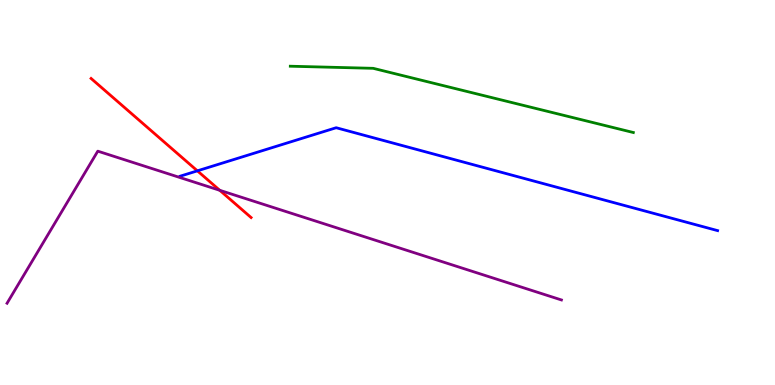[{'lines': ['blue', 'red'], 'intersections': [{'x': 2.55, 'y': 5.56}]}, {'lines': ['green', 'red'], 'intersections': []}, {'lines': ['purple', 'red'], 'intersections': [{'x': 2.84, 'y': 5.06}]}, {'lines': ['blue', 'green'], 'intersections': []}, {'lines': ['blue', 'purple'], 'intersections': []}, {'lines': ['green', 'purple'], 'intersections': []}]